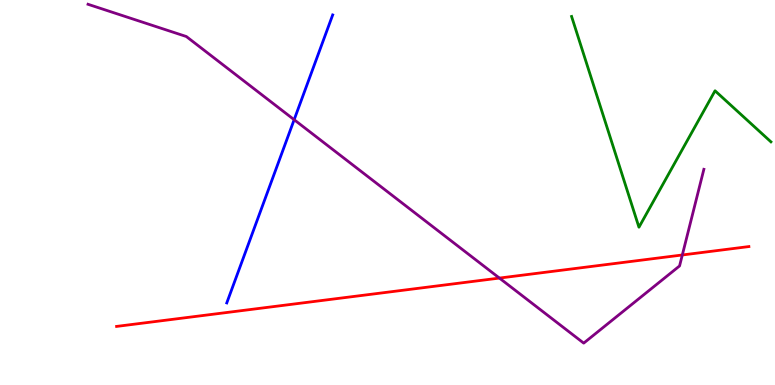[{'lines': ['blue', 'red'], 'intersections': []}, {'lines': ['green', 'red'], 'intersections': []}, {'lines': ['purple', 'red'], 'intersections': [{'x': 6.44, 'y': 2.78}, {'x': 8.8, 'y': 3.38}]}, {'lines': ['blue', 'green'], 'intersections': []}, {'lines': ['blue', 'purple'], 'intersections': [{'x': 3.8, 'y': 6.89}]}, {'lines': ['green', 'purple'], 'intersections': []}]